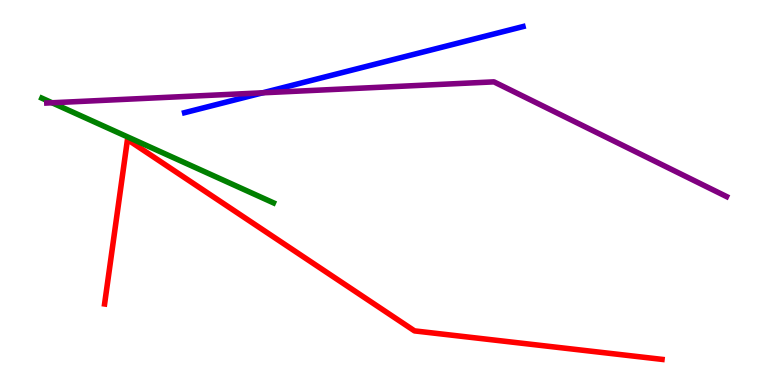[{'lines': ['blue', 'red'], 'intersections': []}, {'lines': ['green', 'red'], 'intersections': []}, {'lines': ['purple', 'red'], 'intersections': []}, {'lines': ['blue', 'green'], 'intersections': []}, {'lines': ['blue', 'purple'], 'intersections': [{'x': 3.39, 'y': 7.59}]}, {'lines': ['green', 'purple'], 'intersections': [{'x': 0.672, 'y': 7.33}]}]